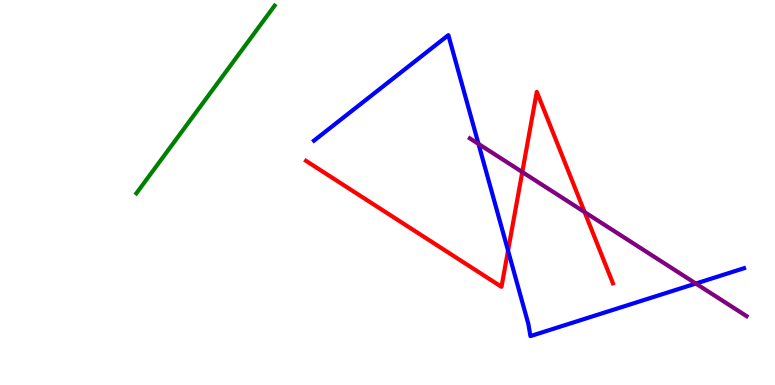[{'lines': ['blue', 'red'], 'intersections': [{'x': 6.56, 'y': 3.49}]}, {'lines': ['green', 'red'], 'intersections': []}, {'lines': ['purple', 'red'], 'intersections': [{'x': 6.74, 'y': 5.53}, {'x': 7.54, 'y': 4.49}]}, {'lines': ['blue', 'green'], 'intersections': []}, {'lines': ['blue', 'purple'], 'intersections': [{'x': 6.17, 'y': 6.26}, {'x': 8.98, 'y': 2.64}]}, {'lines': ['green', 'purple'], 'intersections': []}]